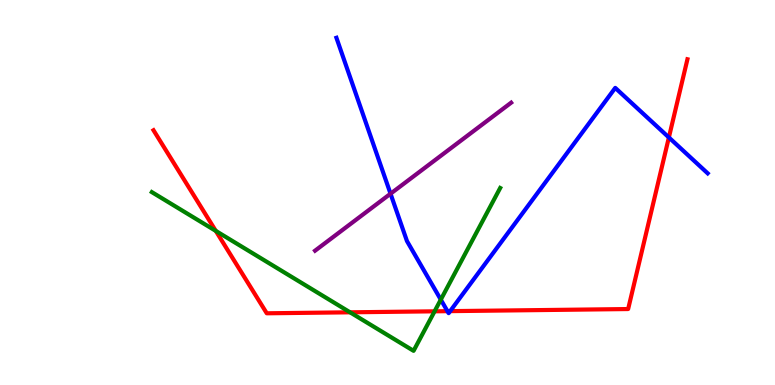[{'lines': ['blue', 'red'], 'intersections': [{'x': 5.77, 'y': 1.92}, {'x': 5.81, 'y': 1.92}, {'x': 8.63, 'y': 6.43}]}, {'lines': ['green', 'red'], 'intersections': [{'x': 2.78, 'y': 4.0}, {'x': 4.52, 'y': 1.89}, {'x': 5.61, 'y': 1.91}]}, {'lines': ['purple', 'red'], 'intersections': []}, {'lines': ['blue', 'green'], 'intersections': [{'x': 5.69, 'y': 2.22}]}, {'lines': ['blue', 'purple'], 'intersections': [{'x': 5.04, 'y': 4.97}]}, {'lines': ['green', 'purple'], 'intersections': []}]